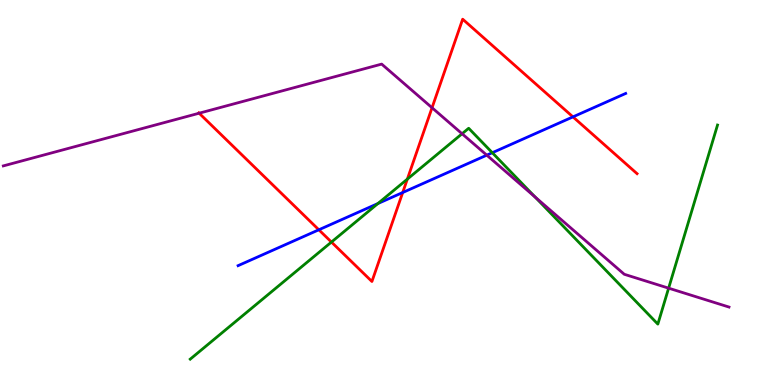[{'lines': ['blue', 'red'], 'intersections': [{'x': 4.11, 'y': 4.03}, {'x': 5.2, 'y': 5.0}, {'x': 7.39, 'y': 6.96}]}, {'lines': ['green', 'red'], 'intersections': [{'x': 4.28, 'y': 3.71}, {'x': 5.26, 'y': 5.35}]}, {'lines': ['purple', 'red'], 'intersections': [{'x': 2.57, 'y': 7.06}, {'x': 5.57, 'y': 7.2}]}, {'lines': ['blue', 'green'], 'intersections': [{'x': 4.88, 'y': 4.71}, {'x': 6.35, 'y': 6.03}]}, {'lines': ['blue', 'purple'], 'intersections': [{'x': 6.28, 'y': 5.97}]}, {'lines': ['green', 'purple'], 'intersections': [{'x': 5.96, 'y': 6.53}, {'x': 6.9, 'y': 4.88}, {'x': 8.63, 'y': 2.52}]}]